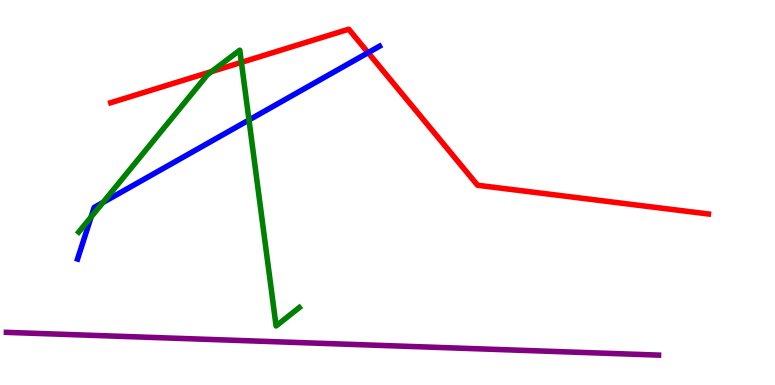[{'lines': ['blue', 'red'], 'intersections': [{'x': 4.75, 'y': 8.63}]}, {'lines': ['green', 'red'], 'intersections': [{'x': 2.73, 'y': 8.14}, {'x': 3.11, 'y': 8.38}]}, {'lines': ['purple', 'red'], 'intersections': []}, {'lines': ['blue', 'green'], 'intersections': [{'x': 1.18, 'y': 4.37}, {'x': 1.33, 'y': 4.74}, {'x': 3.21, 'y': 6.88}]}, {'lines': ['blue', 'purple'], 'intersections': []}, {'lines': ['green', 'purple'], 'intersections': []}]